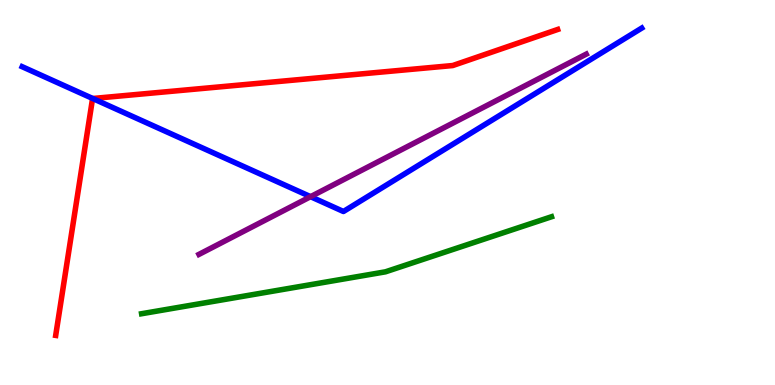[{'lines': ['blue', 'red'], 'intersections': [{'x': 1.2, 'y': 7.44}]}, {'lines': ['green', 'red'], 'intersections': []}, {'lines': ['purple', 'red'], 'intersections': []}, {'lines': ['blue', 'green'], 'intersections': []}, {'lines': ['blue', 'purple'], 'intersections': [{'x': 4.01, 'y': 4.89}]}, {'lines': ['green', 'purple'], 'intersections': []}]